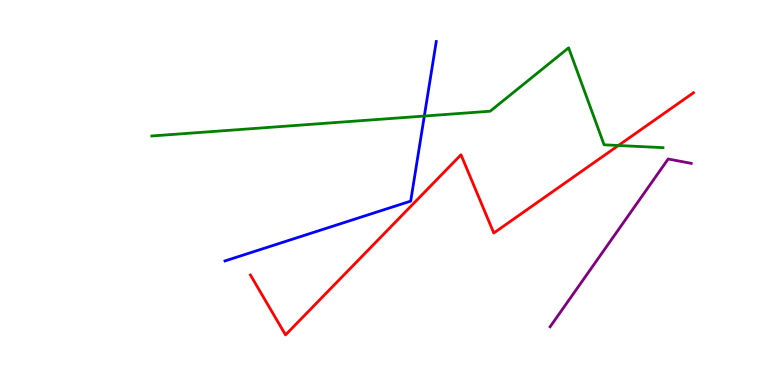[{'lines': ['blue', 'red'], 'intersections': []}, {'lines': ['green', 'red'], 'intersections': [{'x': 7.98, 'y': 6.22}]}, {'lines': ['purple', 'red'], 'intersections': []}, {'lines': ['blue', 'green'], 'intersections': [{'x': 5.48, 'y': 6.99}]}, {'lines': ['blue', 'purple'], 'intersections': []}, {'lines': ['green', 'purple'], 'intersections': []}]